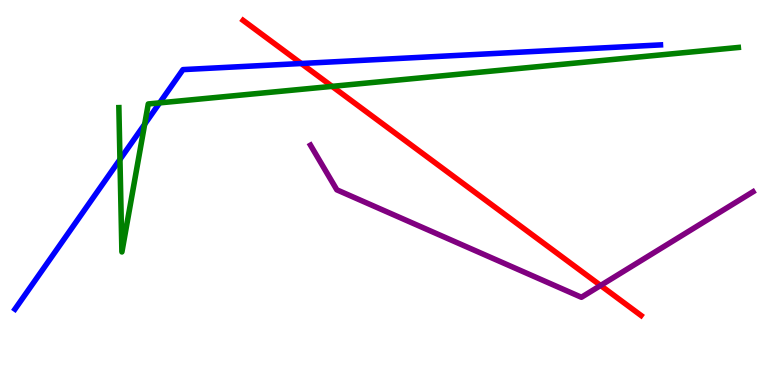[{'lines': ['blue', 'red'], 'intersections': [{'x': 3.89, 'y': 8.35}]}, {'lines': ['green', 'red'], 'intersections': [{'x': 4.28, 'y': 7.76}]}, {'lines': ['purple', 'red'], 'intersections': [{'x': 7.75, 'y': 2.59}]}, {'lines': ['blue', 'green'], 'intersections': [{'x': 1.55, 'y': 5.86}, {'x': 1.87, 'y': 6.77}, {'x': 2.06, 'y': 7.33}]}, {'lines': ['blue', 'purple'], 'intersections': []}, {'lines': ['green', 'purple'], 'intersections': []}]